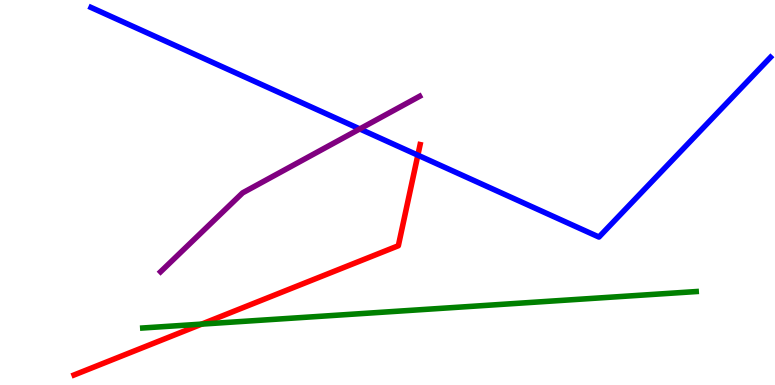[{'lines': ['blue', 'red'], 'intersections': [{'x': 5.39, 'y': 5.97}]}, {'lines': ['green', 'red'], 'intersections': [{'x': 2.6, 'y': 1.58}]}, {'lines': ['purple', 'red'], 'intersections': []}, {'lines': ['blue', 'green'], 'intersections': []}, {'lines': ['blue', 'purple'], 'intersections': [{'x': 4.64, 'y': 6.65}]}, {'lines': ['green', 'purple'], 'intersections': []}]